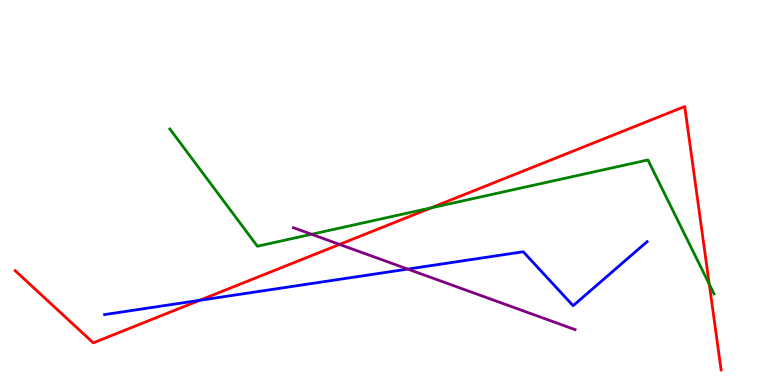[{'lines': ['blue', 'red'], 'intersections': [{'x': 2.58, 'y': 2.2}]}, {'lines': ['green', 'red'], 'intersections': [{'x': 5.56, 'y': 4.6}, {'x': 9.15, 'y': 2.62}]}, {'lines': ['purple', 'red'], 'intersections': [{'x': 4.38, 'y': 3.65}]}, {'lines': ['blue', 'green'], 'intersections': []}, {'lines': ['blue', 'purple'], 'intersections': [{'x': 5.26, 'y': 3.01}]}, {'lines': ['green', 'purple'], 'intersections': [{'x': 4.02, 'y': 3.91}]}]